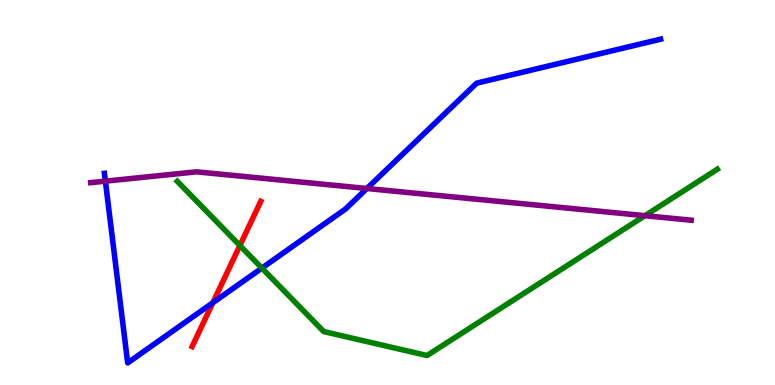[{'lines': ['blue', 'red'], 'intersections': [{'x': 2.75, 'y': 2.14}]}, {'lines': ['green', 'red'], 'intersections': [{'x': 3.1, 'y': 3.62}]}, {'lines': ['purple', 'red'], 'intersections': []}, {'lines': ['blue', 'green'], 'intersections': [{'x': 3.38, 'y': 3.04}]}, {'lines': ['blue', 'purple'], 'intersections': [{'x': 1.36, 'y': 5.29}, {'x': 4.73, 'y': 5.1}]}, {'lines': ['green', 'purple'], 'intersections': [{'x': 8.32, 'y': 4.4}]}]